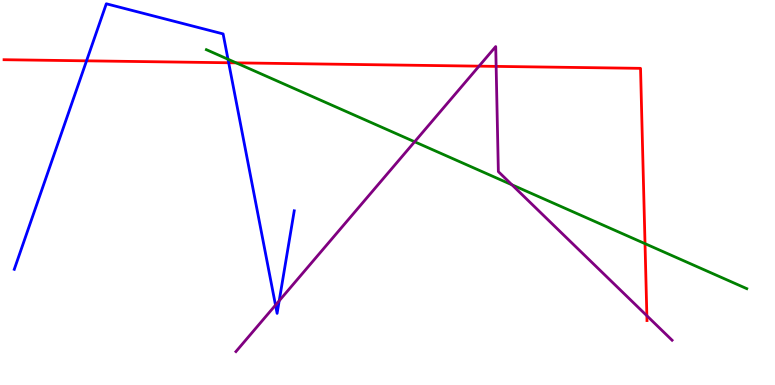[{'lines': ['blue', 'red'], 'intersections': [{'x': 1.12, 'y': 8.42}, {'x': 2.95, 'y': 8.37}]}, {'lines': ['green', 'red'], 'intersections': [{'x': 3.05, 'y': 8.37}, {'x': 8.32, 'y': 3.67}]}, {'lines': ['purple', 'red'], 'intersections': [{'x': 6.18, 'y': 8.28}, {'x': 6.4, 'y': 8.28}, {'x': 8.35, 'y': 1.8}]}, {'lines': ['blue', 'green'], 'intersections': [{'x': 2.94, 'y': 8.46}]}, {'lines': ['blue', 'purple'], 'intersections': [{'x': 3.55, 'y': 2.07}, {'x': 3.6, 'y': 2.19}]}, {'lines': ['green', 'purple'], 'intersections': [{'x': 5.35, 'y': 6.32}, {'x': 6.61, 'y': 5.2}]}]